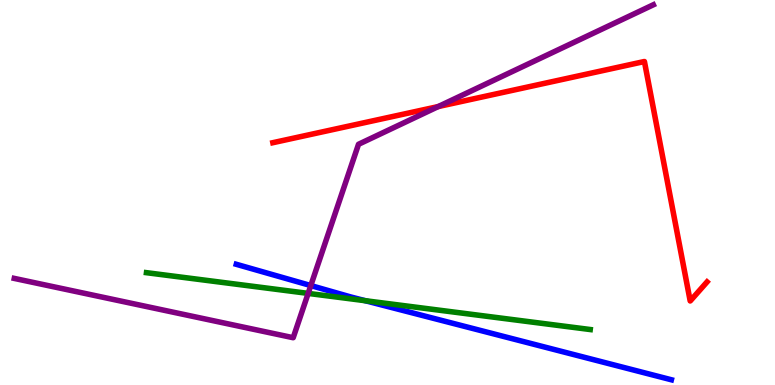[{'lines': ['blue', 'red'], 'intersections': []}, {'lines': ['green', 'red'], 'intersections': []}, {'lines': ['purple', 'red'], 'intersections': [{'x': 5.65, 'y': 7.23}]}, {'lines': ['blue', 'green'], 'intersections': [{'x': 4.71, 'y': 2.19}]}, {'lines': ['blue', 'purple'], 'intersections': [{'x': 4.01, 'y': 2.58}]}, {'lines': ['green', 'purple'], 'intersections': [{'x': 3.98, 'y': 2.38}]}]